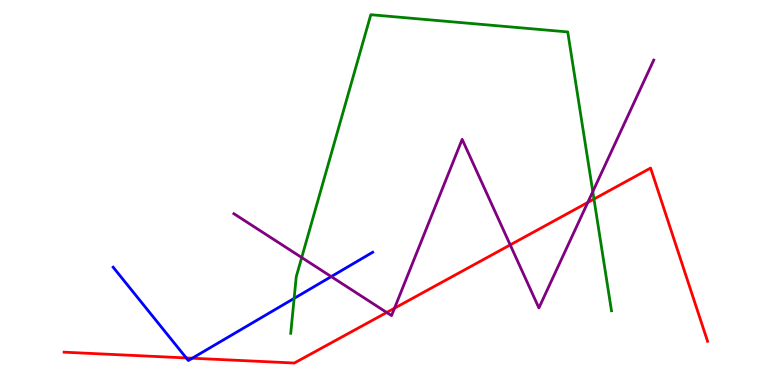[{'lines': ['blue', 'red'], 'intersections': [{'x': 2.4, 'y': 0.703}, {'x': 2.48, 'y': 0.696}]}, {'lines': ['green', 'red'], 'intersections': [{'x': 7.66, 'y': 4.83}]}, {'lines': ['purple', 'red'], 'intersections': [{'x': 4.99, 'y': 1.88}, {'x': 5.09, 'y': 1.99}, {'x': 6.58, 'y': 3.64}, {'x': 7.58, 'y': 4.74}]}, {'lines': ['blue', 'green'], 'intersections': [{'x': 3.8, 'y': 2.25}]}, {'lines': ['blue', 'purple'], 'intersections': [{'x': 4.27, 'y': 2.82}]}, {'lines': ['green', 'purple'], 'intersections': [{'x': 3.89, 'y': 3.31}, {'x': 7.65, 'y': 5.02}]}]